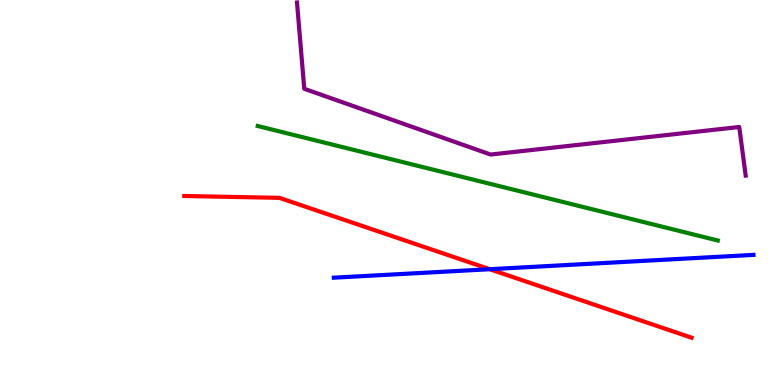[{'lines': ['blue', 'red'], 'intersections': [{'x': 6.32, 'y': 3.01}]}, {'lines': ['green', 'red'], 'intersections': []}, {'lines': ['purple', 'red'], 'intersections': []}, {'lines': ['blue', 'green'], 'intersections': []}, {'lines': ['blue', 'purple'], 'intersections': []}, {'lines': ['green', 'purple'], 'intersections': []}]